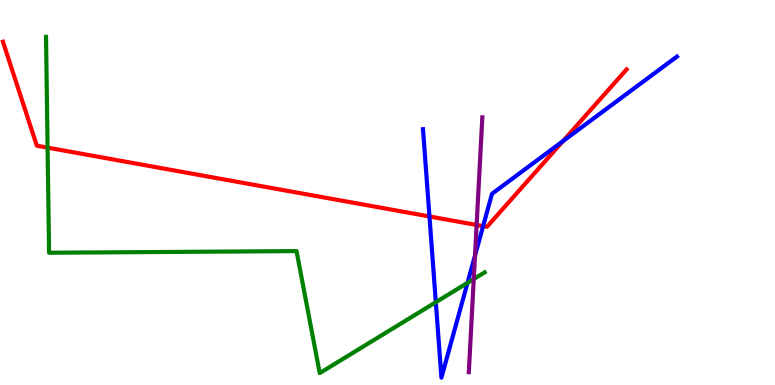[{'lines': ['blue', 'red'], 'intersections': [{'x': 5.54, 'y': 4.38}, {'x': 6.23, 'y': 4.13}, {'x': 7.26, 'y': 6.33}]}, {'lines': ['green', 'red'], 'intersections': [{'x': 0.614, 'y': 6.17}]}, {'lines': ['purple', 'red'], 'intersections': [{'x': 6.15, 'y': 4.16}]}, {'lines': ['blue', 'green'], 'intersections': [{'x': 5.62, 'y': 2.15}, {'x': 6.03, 'y': 2.65}]}, {'lines': ['blue', 'purple'], 'intersections': [{'x': 6.13, 'y': 3.36}]}, {'lines': ['green', 'purple'], 'intersections': [{'x': 6.11, 'y': 2.75}]}]